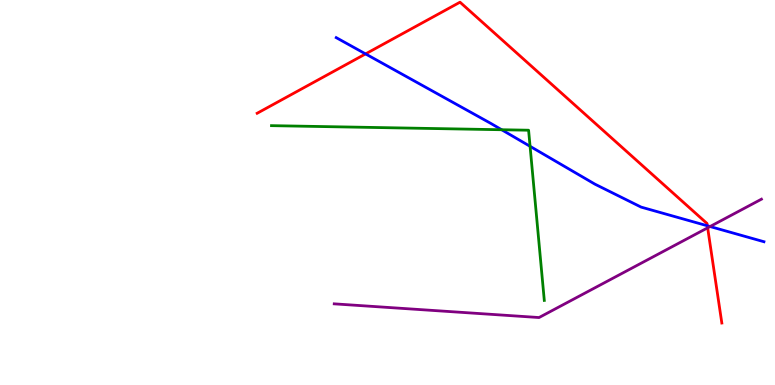[{'lines': ['blue', 'red'], 'intersections': [{'x': 4.72, 'y': 8.6}, {'x': 9.13, 'y': 4.14}]}, {'lines': ['green', 'red'], 'intersections': []}, {'lines': ['purple', 'red'], 'intersections': [{'x': 9.13, 'y': 4.08}]}, {'lines': ['blue', 'green'], 'intersections': [{'x': 6.47, 'y': 6.63}, {'x': 6.84, 'y': 6.2}]}, {'lines': ['blue', 'purple'], 'intersections': [{'x': 9.16, 'y': 4.12}]}, {'lines': ['green', 'purple'], 'intersections': []}]